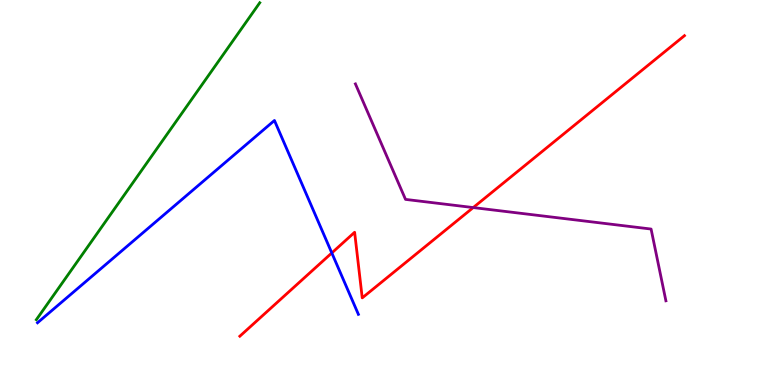[{'lines': ['blue', 'red'], 'intersections': [{'x': 4.28, 'y': 3.43}]}, {'lines': ['green', 'red'], 'intersections': []}, {'lines': ['purple', 'red'], 'intersections': [{'x': 6.11, 'y': 4.61}]}, {'lines': ['blue', 'green'], 'intersections': []}, {'lines': ['blue', 'purple'], 'intersections': []}, {'lines': ['green', 'purple'], 'intersections': []}]